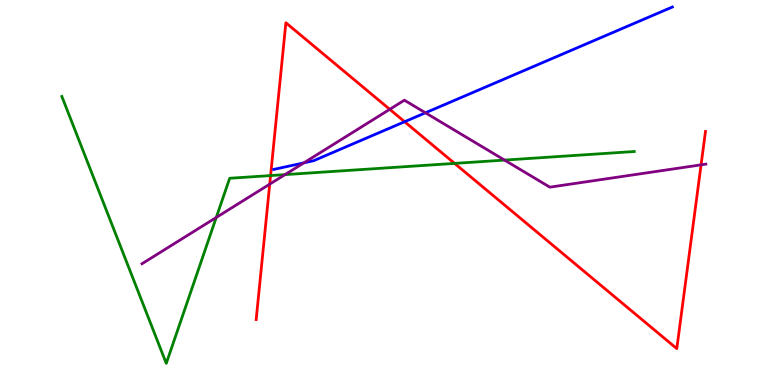[{'lines': ['blue', 'red'], 'intersections': [{'x': 5.22, 'y': 6.84}]}, {'lines': ['green', 'red'], 'intersections': [{'x': 3.49, 'y': 5.44}, {'x': 5.87, 'y': 5.76}]}, {'lines': ['purple', 'red'], 'intersections': [{'x': 3.48, 'y': 5.22}, {'x': 5.03, 'y': 7.16}, {'x': 9.05, 'y': 5.72}]}, {'lines': ['blue', 'green'], 'intersections': []}, {'lines': ['blue', 'purple'], 'intersections': [{'x': 3.92, 'y': 5.77}, {'x': 5.49, 'y': 7.07}]}, {'lines': ['green', 'purple'], 'intersections': [{'x': 2.79, 'y': 4.35}, {'x': 3.68, 'y': 5.46}, {'x': 6.51, 'y': 5.84}]}]